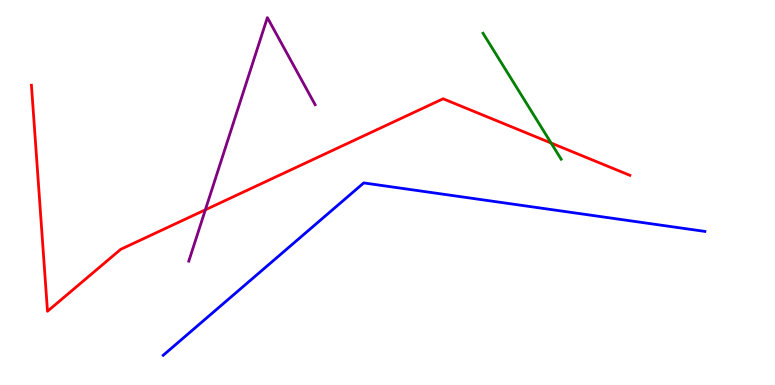[{'lines': ['blue', 'red'], 'intersections': []}, {'lines': ['green', 'red'], 'intersections': [{'x': 7.11, 'y': 6.28}]}, {'lines': ['purple', 'red'], 'intersections': [{'x': 2.65, 'y': 4.55}]}, {'lines': ['blue', 'green'], 'intersections': []}, {'lines': ['blue', 'purple'], 'intersections': []}, {'lines': ['green', 'purple'], 'intersections': []}]